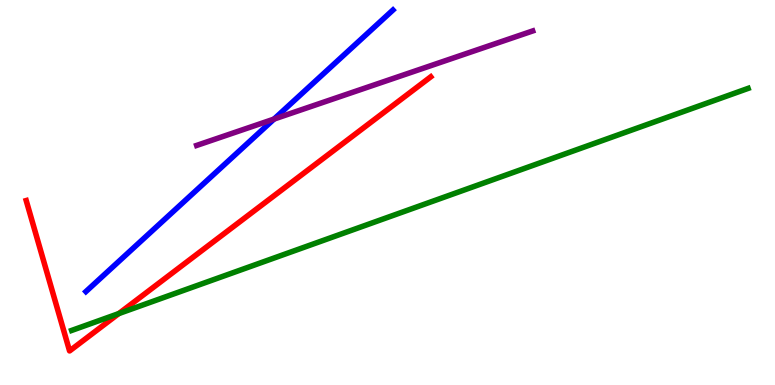[{'lines': ['blue', 'red'], 'intersections': []}, {'lines': ['green', 'red'], 'intersections': [{'x': 1.53, 'y': 1.86}]}, {'lines': ['purple', 'red'], 'intersections': []}, {'lines': ['blue', 'green'], 'intersections': []}, {'lines': ['blue', 'purple'], 'intersections': [{'x': 3.54, 'y': 6.91}]}, {'lines': ['green', 'purple'], 'intersections': []}]